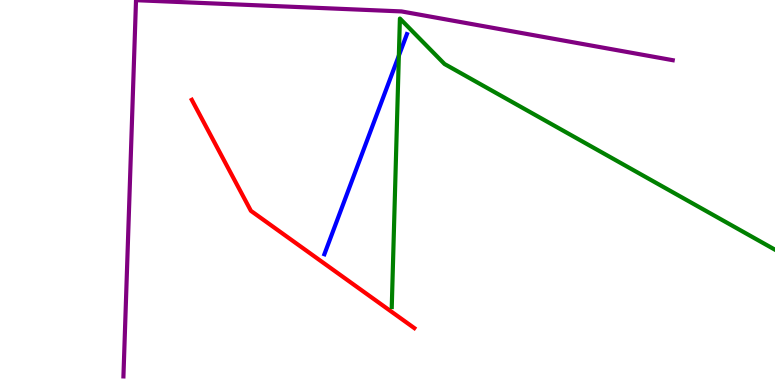[{'lines': ['blue', 'red'], 'intersections': []}, {'lines': ['green', 'red'], 'intersections': []}, {'lines': ['purple', 'red'], 'intersections': []}, {'lines': ['blue', 'green'], 'intersections': [{'x': 5.15, 'y': 8.55}]}, {'lines': ['blue', 'purple'], 'intersections': []}, {'lines': ['green', 'purple'], 'intersections': []}]